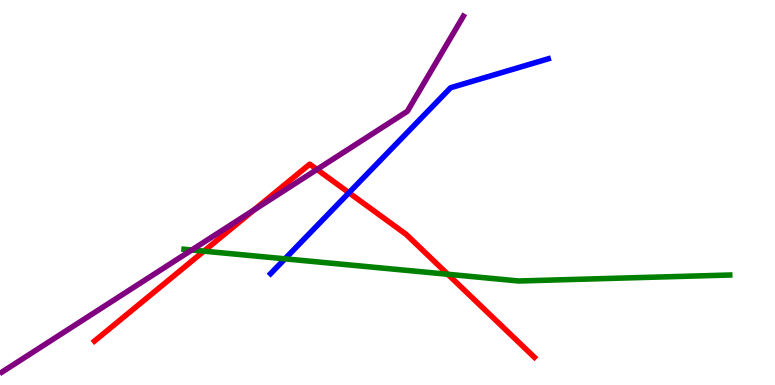[{'lines': ['blue', 'red'], 'intersections': [{'x': 4.5, 'y': 4.99}]}, {'lines': ['green', 'red'], 'intersections': [{'x': 2.63, 'y': 3.48}, {'x': 5.78, 'y': 2.88}]}, {'lines': ['purple', 'red'], 'intersections': [{'x': 3.28, 'y': 4.55}, {'x': 4.09, 'y': 5.6}]}, {'lines': ['blue', 'green'], 'intersections': [{'x': 3.68, 'y': 3.28}]}, {'lines': ['blue', 'purple'], 'intersections': []}, {'lines': ['green', 'purple'], 'intersections': [{'x': 2.47, 'y': 3.51}]}]